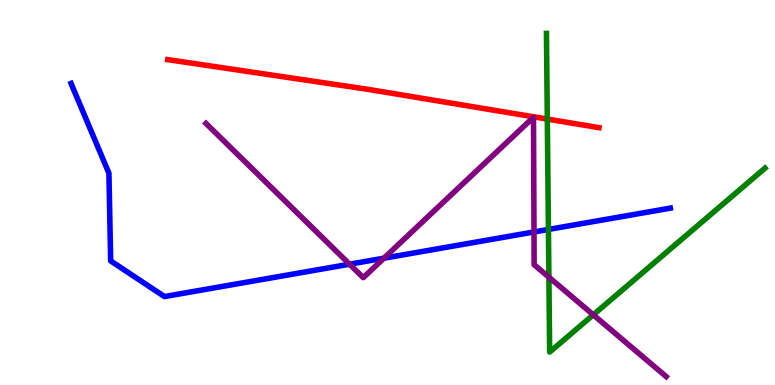[{'lines': ['blue', 'red'], 'intersections': []}, {'lines': ['green', 'red'], 'intersections': [{'x': 7.06, 'y': 6.91}]}, {'lines': ['purple', 'red'], 'intersections': []}, {'lines': ['blue', 'green'], 'intersections': [{'x': 7.08, 'y': 4.04}]}, {'lines': ['blue', 'purple'], 'intersections': [{'x': 4.51, 'y': 3.14}, {'x': 4.95, 'y': 3.29}, {'x': 6.89, 'y': 3.97}]}, {'lines': ['green', 'purple'], 'intersections': [{'x': 7.08, 'y': 2.8}, {'x': 7.66, 'y': 1.82}]}]